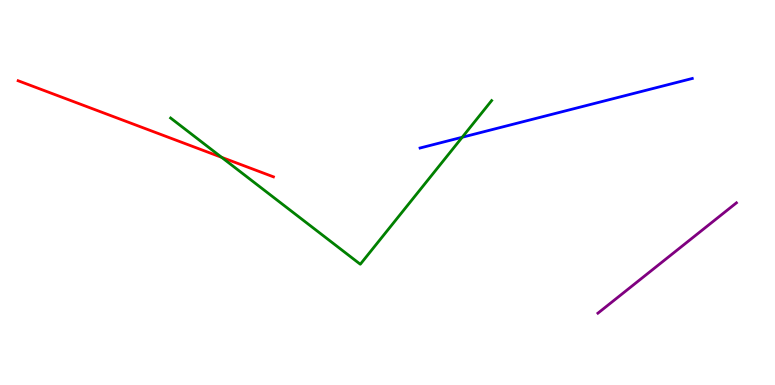[{'lines': ['blue', 'red'], 'intersections': []}, {'lines': ['green', 'red'], 'intersections': [{'x': 2.86, 'y': 5.91}]}, {'lines': ['purple', 'red'], 'intersections': []}, {'lines': ['blue', 'green'], 'intersections': [{'x': 5.96, 'y': 6.44}]}, {'lines': ['blue', 'purple'], 'intersections': []}, {'lines': ['green', 'purple'], 'intersections': []}]